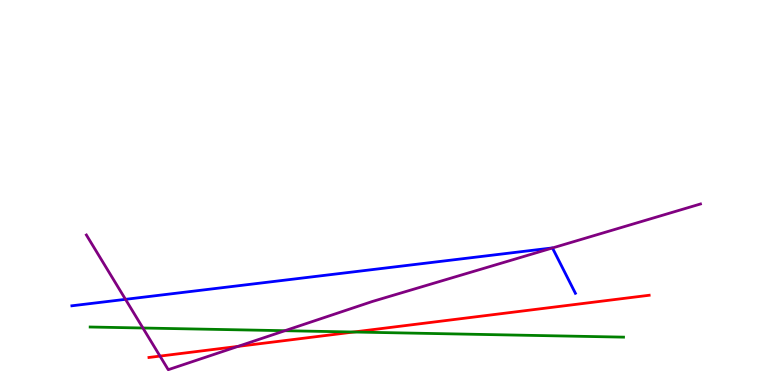[{'lines': ['blue', 'red'], 'intersections': []}, {'lines': ['green', 'red'], 'intersections': [{'x': 4.56, 'y': 1.38}]}, {'lines': ['purple', 'red'], 'intersections': [{'x': 2.06, 'y': 0.751}, {'x': 3.07, 'y': 1.0}]}, {'lines': ['blue', 'green'], 'intersections': []}, {'lines': ['blue', 'purple'], 'intersections': [{'x': 1.62, 'y': 2.23}, {'x': 7.13, 'y': 3.56}]}, {'lines': ['green', 'purple'], 'intersections': [{'x': 1.84, 'y': 1.48}, {'x': 3.68, 'y': 1.41}]}]